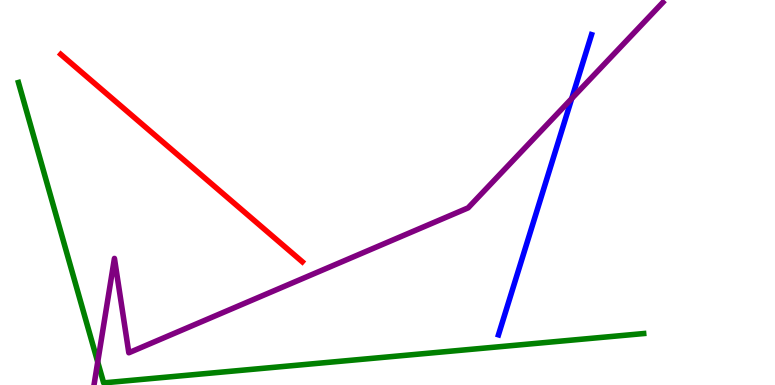[{'lines': ['blue', 'red'], 'intersections': []}, {'lines': ['green', 'red'], 'intersections': []}, {'lines': ['purple', 'red'], 'intersections': []}, {'lines': ['blue', 'green'], 'intersections': []}, {'lines': ['blue', 'purple'], 'intersections': [{'x': 7.38, 'y': 7.44}]}, {'lines': ['green', 'purple'], 'intersections': [{'x': 1.26, 'y': 0.598}]}]